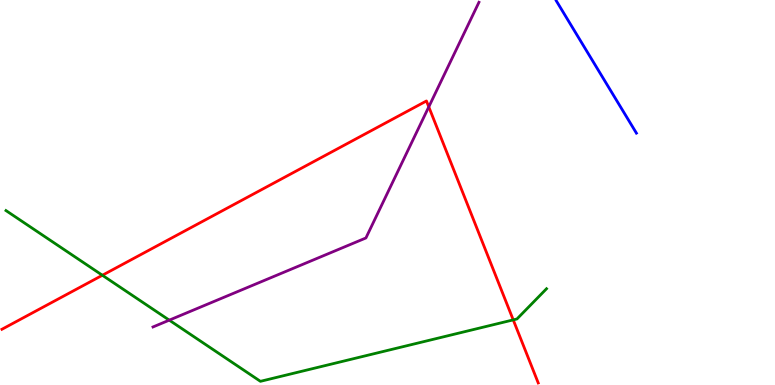[{'lines': ['blue', 'red'], 'intersections': []}, {'lines': ['green', 'red'], 'intersections': [{'x': 1.32, 'y': 2.85}, {'x': 6.62, 'y': 1.69}]}, {'lines': ['purple', 'red'], 'intersections': [{'x': 5.53, 'y': 7.22}]}, {'lines': ['blue', 'green'], 'intersections': []}, {'lines': ['blue', 'purple'], 'intersections': []}, {'lines': ['green', 'purple'], 'intersections': [{'x': 2.18, 'y': 1.68}]}]